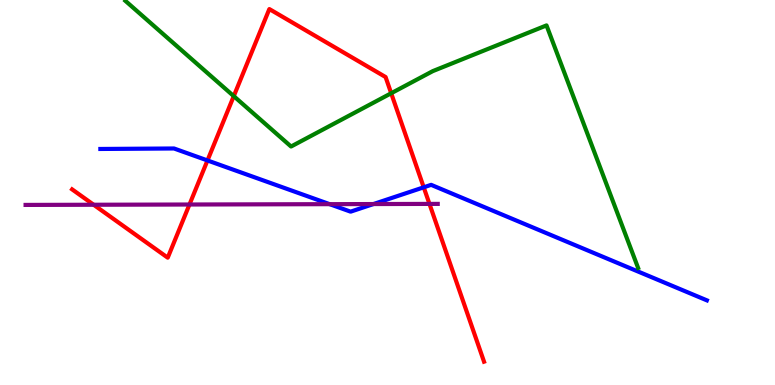[{'lines': ['blue', 'red'], 'intersections': [{'x': 2.68, 'y': 5.83}, {'x': 5.47, 'y': 5.13}]}, {'lines': ['green', 'red'], 'intersections': [{'x': 3.02, 'y': 7.5}, {'x': 5.05, 'y': 7.58}]}, {'lines': ['purple', 'red'], 'intersections': [{'x': 1.21, 'y': 4.68}, {'x': 2.44, 'y': 4.69}, {'x': 5.54, 'y': 4.7}]}, {'lines': ['blue', 'green'], 'intersections': []}, {'lines': ['blue', 'purple'], 'intersections': [{'x': 4.25, 'y': 4.7}, {'x': 4.82, 'y': 4.7}]}, {'lines': ['green', 'purple'], 'intersections': []}]